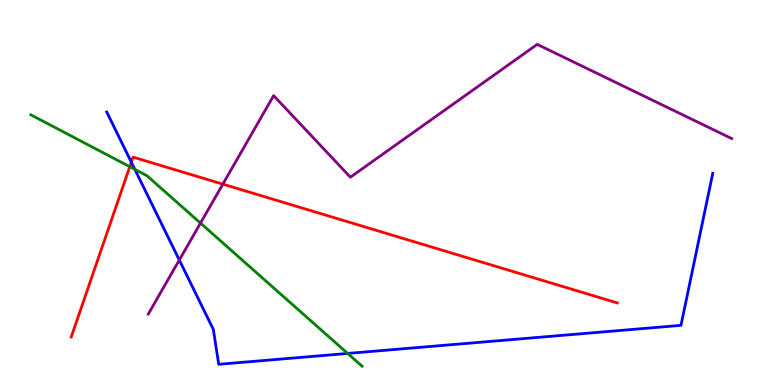[{'lines': ['blue', 'red'], 'intersections': [{'x': 1.69, 'y': 5.79}]}, {'lines': ['green', 'red'], 'intersections': [{'x': 1.67, 'y': 5.67}]}, {'lines': ['purple', 'red'], 'intersections': [{'x': 2.88, 'y': 5.22}]}, {'lines': ['blue', 'green'], 'intersections': [{'x': 1.74, 'y': 5.6}, {'x': 4.49, 'y': 0.82}]}, {'lines': ['blue', 'purple'], 'intersections': [{'x': 2.31, 'y': 3.25}]}, {'lines': ['green', 'purple'], 'intersections': [{'x': 2.59, 'y': 4.2}]}]